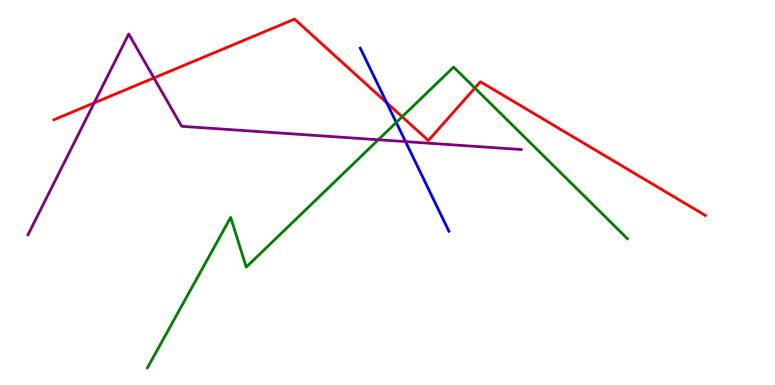[{'lines': ['blue', 'red'], 'intersections': [{'x': 4.99, 'y': 7.33}]}, {'lines': ['green', 'red'], 'intersections': [{'x': 5.19, 'y': 6.97}, {'x': 6.13, 'y': 7.71}]}, {'lines': ['purple', 'red'], 'intersections': [{'x': 1.21, 'y': 7.33}, {'x': 1.99, 'y': 7.98}]}, {'lines': ['blue', 'green'], 'intersections': [{'x': 5.11, 'y': 6.82}]}, {'lines': ['blue', 'purple'], 'intersections': [{'x': 5.23, 'y': 6.32}]}, {'lines': ['green', 'purple'], 'intersections': [{'x': 4.88, 'y': 6.37}]}]